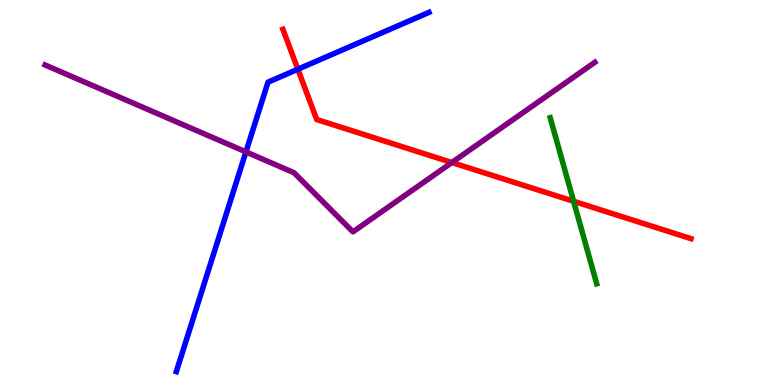[{'lines': ['blue', 'red'], 'intersections': [{'x': 3.84, 'y': 8.2}]}, {'lines': ['green', 'red'], 'intersections': [{'x': 7.4, 'y': 4.77}]}, {'lines': ['purple', 'red'], 'intersections': [{'x': 5.83, 'y': 5.78}]}, {'lines': ['blue', 'green'], 'intersections': []}, {'lines': ['blue', 'purple'], 'intersections': [{'x': 3.17, 'y': 6.05}]}, {'lines': ['green', 'purple'], 'intersections': []}]